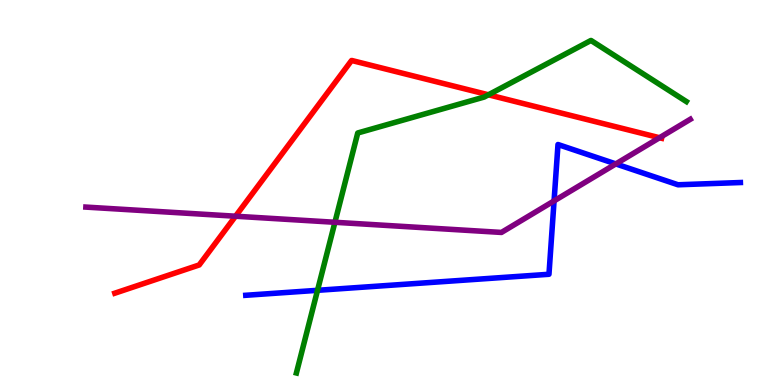[{'lines': ['blue', 'red'], 'intersections': []}, {'lines': ['green', 'red'], 'intersections': [{'x': 6.3, 'y': 7.54}]}, {'lines': ['purple', 'red'], 'intersections': [{'x': 3.04, 'y': 4.38}, {'x': 8.51, 'y': 6.42}]}, {'lines': ['blue', 'green'], 'intersections': [{'x': 4.1, 'y': 2.46}]}, {'lines': ['blue', 'purple'], 'intersections': [{'x': 7.15, 'y': 4.78}, {'x': 7.95, 'y': 5.74}]}, {'lines': ['green', 'purple'], 'intersections': [{'x': 4.32, 'y': 4.23}]}]